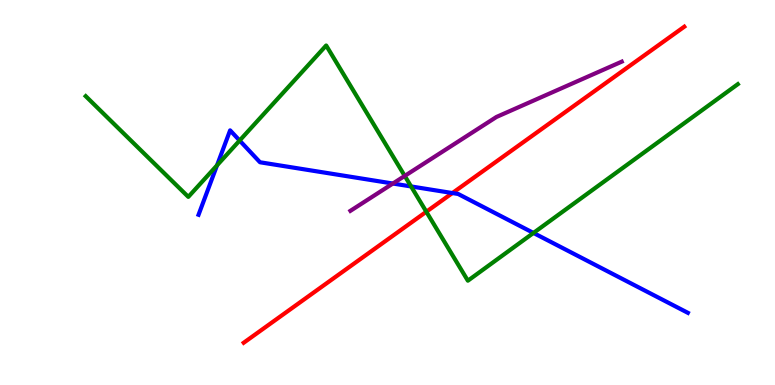[{'lines': ['blue', 'red'], 'intersections': [{'x': 5.84, 'y': 4.99}]}, {'lines': ['green', 'red'], 'intersections': [{'x': 5.5, 'y': 4.5}]}, {'lines': ['purple', 'red'], 'intersections': []}, {'lines': ['blue', 'green'], 'intersections': [{'x': 2.8, 'y': 5.71}, {'x': 3.09, 'y': 6.35}, {'x': 5.3, 'y': 5.16}, {'x': 6.88, 'y': 3.95}]}, {'lines': ['blue', 'purple'], 'intersections': [{'x': 5.07, 'y': 5.23}]}, {'lines': ['green', 'purple'], 'intersections': [{'x': 5.22, 'y': 5.43}]}]